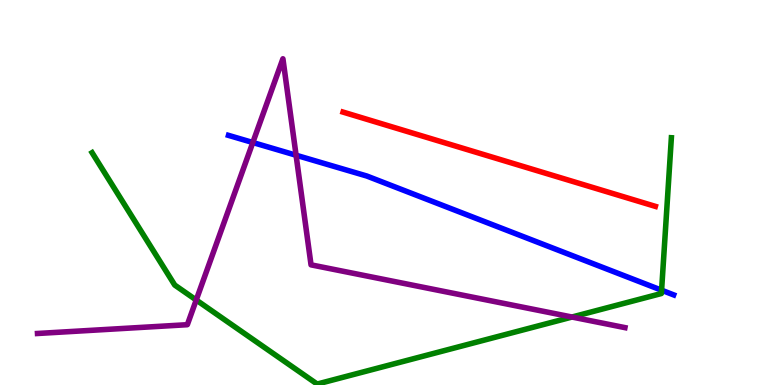[{'lines': ['blue', 'red'], 'intersections': []}, {'lines': ['green', 'red'], 'intersections': []}, {'lines': ['purple', 'red'], 'intersections': []}, {'lines': ['blue', 'green'], 'intersections': [{'x': 8.54, 'y': 2.46}]}, {'lines': ['blue', 'purple'], 'intersections': [{'x': 3.26, 'y': 6.3}, {'x': 3.82, 'y': 5.97}]}, {'lines': ['green', 'purple'], 'intersections': [{'x': 2.53, 'y': 2.21}, {'x': 7.38, 'y': 1.77}]}]